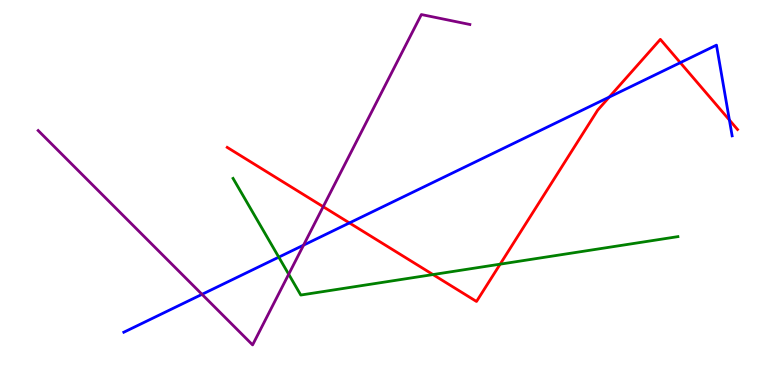[{'lines': ['blue', 'red'], 'intersections': [{'x': 4.51, 'y': 4.21}, {'x': 7.86, 'y': 7.48}, {'x': 8.78, 'y': 8.37}, {'x': 9.41, 'y': 6.88}]}, {'lines': ['green', 'red'], 'intersections': [{'x': 5.59, 'y': 2.87}, {'x': 6.45, 'y': 3.14}]}, {'lines': ['purple', 'red'], 'intersections': [{'x': 4.17, 'y': 4.63}]}, {'lines': ['blue', 'green'], 'intersections': [{'x': 3.6, 'y': 3.32}]}, {'lines': ['blue', 'purple'], 'intersections': [{'x': 2.61, 'y': 2.35}, {'x': 3.92, 'y': 3.63}]}, {'lines': ['green', 'purple'], 'intersections': [{'x': 3.73, 'y': 2.88}]}]